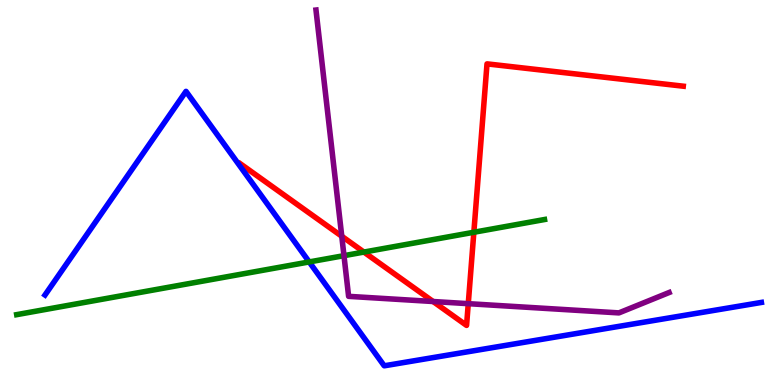[{'lines': ['blue', 'red'], 'intersections': []}, {'lines': ['green', 'red'], 'intersections': [{'x': 4.7, 'y': 3.45}, {'x': 6.11, 'y': 3.97}]}, {'lines': ['purple', 'red'], 'intersections': [{'x': 4.41, 'y': 3.86}, {'x': 5.59, 'y': 2.17}, {'x': 6.04, 'y': 2.11}]}, {'lines': ['blue', 'green'], 'intersections': [{'x': 3.99, 'y': 3.2}]}, {'lines': ['blue', 'purple'], 'intersections': []}, {'lines': ['green', 'purple'], 'intersections': [{'x': 4.44, 'y': 3.36}]}]